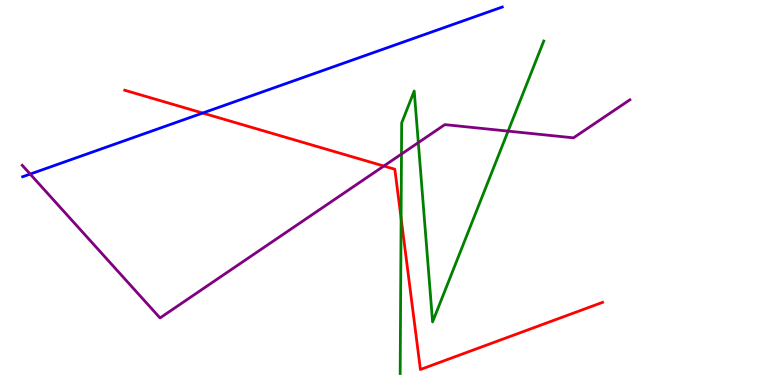[{'lines': ['blue', 'red'], 'intersections': [{'x': 2.62, 'y': 7.06}]}, {'lines': ['green', 'red'], 'intersections': [{'x': 5.18, 'y': 4.33}]}, {'lines': ['purple', 'red'], 'intersections': [{'x': 4.95, 'y': 5.69}]}, {'lines': ['blue', 'green'], 'intersections': []}, {'lines': ['blue', 'purple'], 'intersections': [{'x': 0.389, 'y': 5.48}]}, {'lines': ['green', 'purple'], 'intersections': [{'x': 5.18, 'y': 6.0}, {'x': 5.4, 'y': 6.3}, {'x': 6.56, 'y': 6.59}]}]